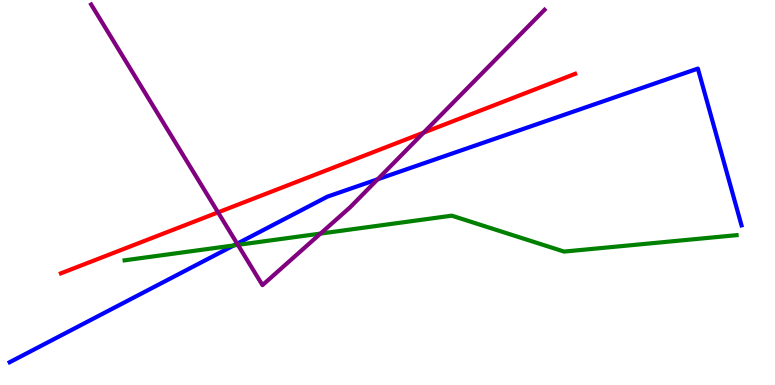[{'lines': ['blue', 'red'], 'intersections': []}, {'lines': ['green', 'red'], 'intersections': []}, {'lines': ['purple', 'red'], 'intersections': [{'x': 2.81, 'y': 4.48}, {'x': 5.47, 'y': 6.56}]}, {'lines': ['blue', 'green'], 'intersections': [{'x': 3.02, 'y': 3.63}]}, {'lines': ['blue', 'purple'], 'intersections': [{'x': 3.06, 'y': 3.67}, {'x': 4.87, 'y': 5.34}]}, {'lines': ['green', 'purple'], 'intersections': [{'x': 3.07, 'y': 3.64}, {'x': 4.14, 'y': 3.93}]}]